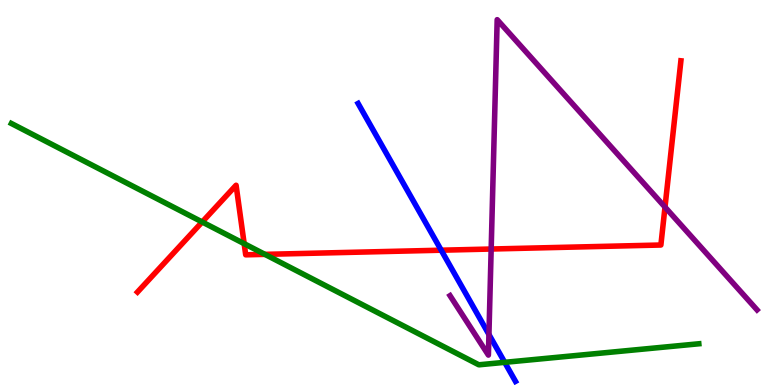[{'lines': ['blue', 'red'], 'intersections': [{'x': 5.69, 'y': 3.5}]}, {'lines': ['green', 'red'], 'intersections': [{'x': 2.61, 'y': 4.23}, {'x': 3.15, 'y': 3.67}, {'x': 3.42, 'y': 3.39}]}, {'lines': ['purple', 'red'], 'intersections': [{'x': 6.34, 'y': 3.53}, {'x': 8.58, 'y': 4.62}]}, {'lines': ['blue', 'green'], 'intersections': [{'x': 6.51, 'y': 0.589}]}, {'lines': ['blue', 'purple'], 'intersections': [{'x': 6.31, 'y': 1.31}]}, {'lines': ['green', 'purple'], 'intersections': []}]